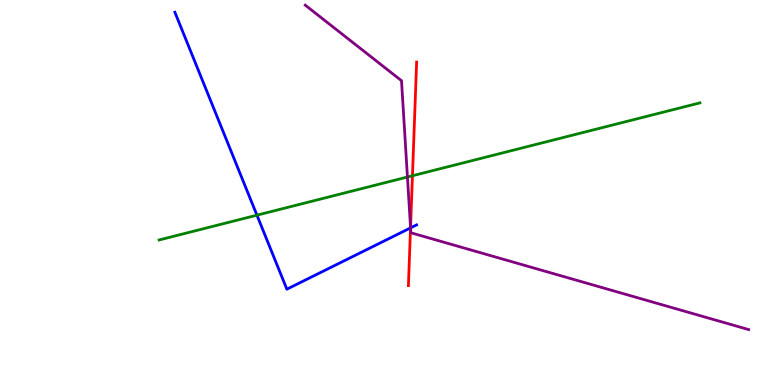[{'lines': ['blue', 'red'], 'intersections': [{'x': 5.3, 'y': 4.08}]}, {'lines': ['green', 'red'], 'intersections': [{'x': 5.32, 'y': 5.44}]}, {'lines': ['purple', 'red'], 'intersections': [{'x': 5.3, 'y': 4.09}]}, {'lines': ['blue', 'green'], 'intersections': [{'x': 3.32, 'y': 4.41}]}, {'lines': ['blue', 'purple'], 'intersections': [{'x': 5.3, 'y': 4.08}]}, {'lines': ['green', 'purple'], 'intersections': [{'x': 5.26, 'y': 5.4}]}]